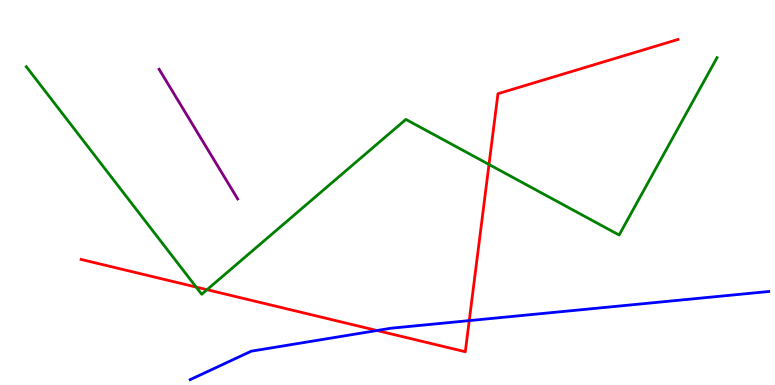[{'lines': ['blue', 'red'], 'intersections': [{'x': 4.86, 'y': 1.42}, {'x': 6.05, 'y': 1.67}]}, {'lines': ['green', 'red'], 'intersections': [{'x': 2.53, 'y': 2.54}, {'x': 2.67, 'y': 2.48}, {'x': 6.31, 'y': 5.73}]}, {'lines': ['purple', 'red'], 'intersections': []}, {'lines': ['blue', 'green'], 'intersections': []}, {'lines': ['blue', 'purple'], 'intersections': []}, {'lines': ['green', 'purple'], 'intersections': []}]